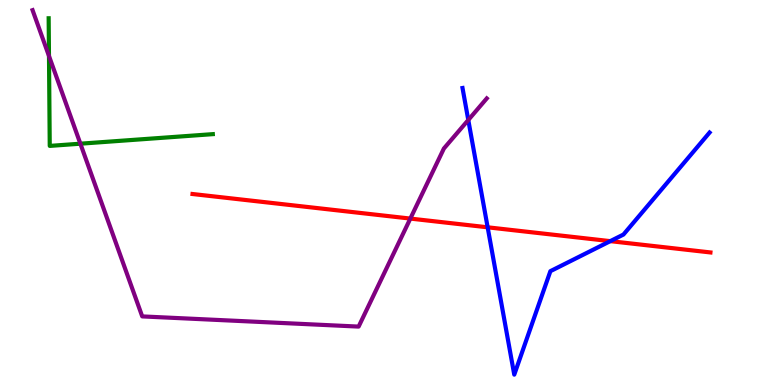[{'lines': ['blue', 'red'], 'intersections': [{'x': 6.29, 'y': 4.1}, {'x': 7.87, 'y': 3.74}]}, {'lines': ['green', 'red'], 'intersections': []}, {'lines': ['purple', 'red'], 'intersections': [{'x': 5.29, 'y': 4.32}]}, {'lines': ['blue', 'green'], 'intersections': []}, {'lines': ['blue', 'purple'], 'intersections': [{'x': 6.04, 'y': 6.88}]}, {'lines': ['green', 'purple'], 'intersections': [{'x': 0.632, 'y': 8.55}, {'x': 1.04, 'y': 6.27}]}]